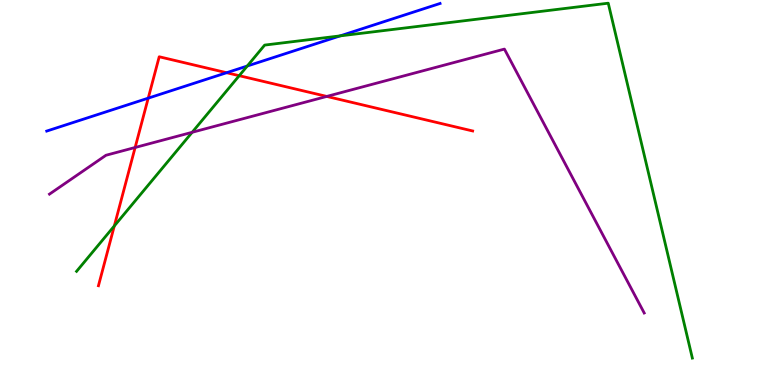[{'lines': ['blue', 'red'], 'intersections': [{'x': 1.91, 'y': 7.45}, {'x': 2.92, 'y': 8.11}]}, {'lines': ['green', 'red'], 'intersections': [{'x': 1.48, 'y': 4.13}, {'x': 3.09, 'y': 8.03}]}, {'lines': ['purple', 'red'], 'intersections': [{'x': 1.74, 'y': 6.17}, {'x': 4.22, 'y': 7.5}]}, {'lines': ['blue', 'green'], 'intersections': [{'x': 3.19, 'y': 8.29}, {'x': 4.39, 'y': 9.07}]}, {'lines': ['blue', 'purple'], 'intersections': []}, {'lines': ['green', 'purple'], 'intersections': [{'x': 2.48, 'y': 6.56}]}]